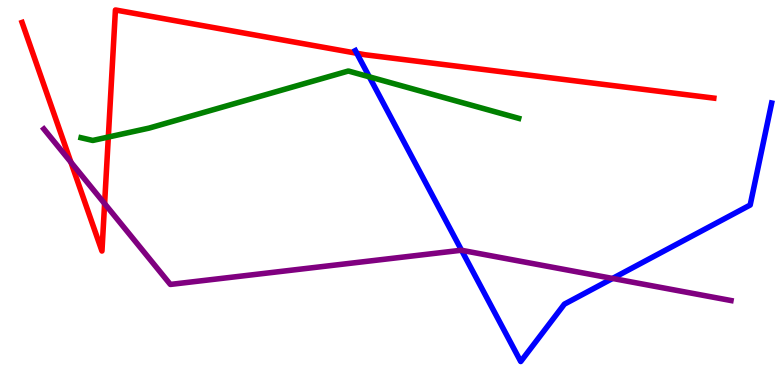[{'lines': ['blue', 'red'], 'intersections': [{'x': 4.6, 'y': 8.62}]}, {'lines': ['green', 'red'], 'intersections': [{'x': 1.4, 'y': 6.44}]}, {'lines': ['purple', 'red'], 'intersections': [{'x': 0.915, 'y': 5.79}, {'x': 1.35, 'y': 4.71}]}, {'lines': ['blue', 'green'], 'intersections': [{'x': 4.77, 'y': 8.0}]}, {'lines': ['blue', 'purple'], 'intersections': [{'x': 5.96, 'y': 3.5}, {'x': 7.9, 'y': 2.77}]}, {'lines': ['green', 'purple'], 'intersections': []}]